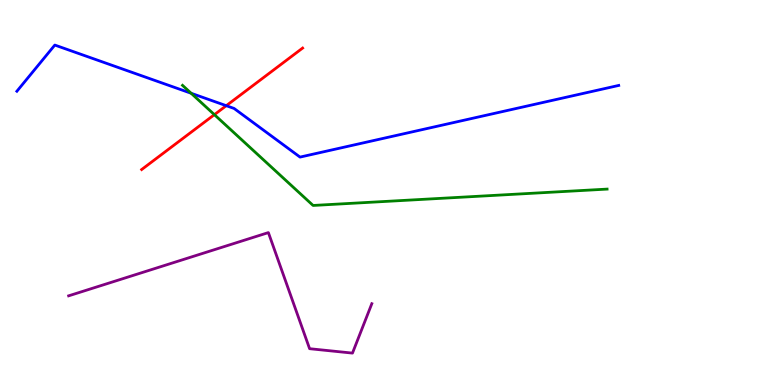[{'lines': ['blue', 'red'], 'intersections': [{'x': 2.92, 'y': 7.25}]}, {'lines': ['green', 'red'], 'intersections': [{'x': 2.77, 'y': 7.02}]}, {'lines': ['purple', 'red'], 'intersections': []}, {'lines': ['blue', 'green'], 'intersections': [{'x': 2.47, 'y': 7.58}]}, {'lines': ['blue', 'purple'], 'intersections': []}, {'lines': ['green', 'purple'], 'intersections': []}]